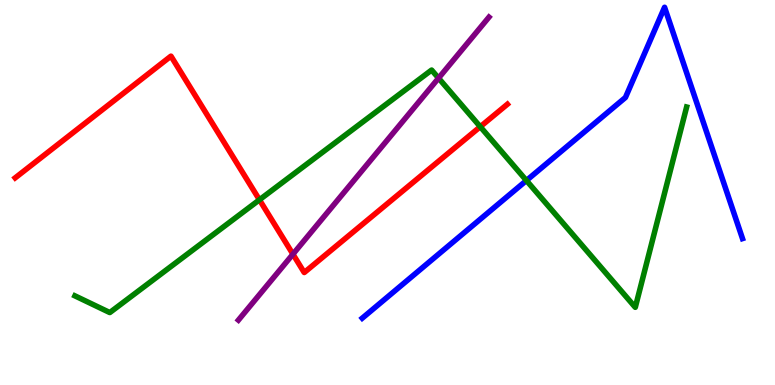[{'lines': ['blue', 'red'], 'intersections': []}, {'lines': ['green', 'red'], 'intersections': [{'x': 3.35, 'y': 4.81}, {'x': 6.2, 'y': 6.71}]}, {'lines': ['purple', 'red'], 'intersections': [{'x': 3.78, 'y': 3.4}]}, {'lines': ['blue', 'green'], 'intersections': [{'x': 6.79, 'y': 5.31}]}, {'lines': ['blue', 'purple'], 'intersections': []}, {'lines': ['green', 'purple'], 'intersections': [{'x': 5.66, 'y': 7.97}]}]